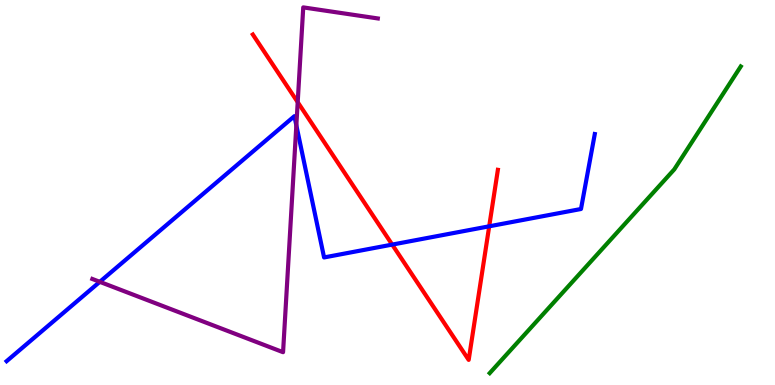[{'lines': ['blue', 'red'], 'intersections': [{'x': 5.06, 'y': 3.65}, {'x': 6.31, 'y': 4.12}]}, {'lines': ['green', 'red'], 'intersections': []}, {'lines': ['purple', 'red'], 'intersections': [{'x': 3.84, 'y': 7.35}]}, {'lines': ['blue', 'green'], 'intersections': []}, {'lines': ['blue', 'purple'], 'intersections': [{'x': 1.29, 'y': 2.68}, {'x': 3.82, 'y': 6.74}]}, {'lines': ['green', 'purple'], 'intersections': []}]